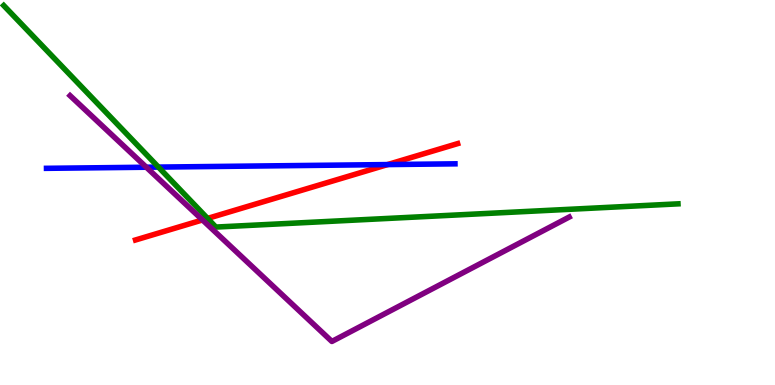[{'lines': ['blue', 'red'], 'intersections': [{'x': 5.0, 'y': 5.73}]}, {'lines': ['green', 'red'], 'intersections': [{'x': 2.68, 'y': 4.33}]}, {'lines': ['purple', 'red'], 'intersections': [{'x': 2.61, 'y': 4.29}]}, {'lines': ['blue', 'green'], 'intersections': [{'x': 2.04, 'y': 5.66}]}, {'lines': ['blue', 'purple'], 'intersections': [{'x': 1.89, 'y': 5.66}]}, {'lines': ['green', 'purple'], 'intersections': []}]